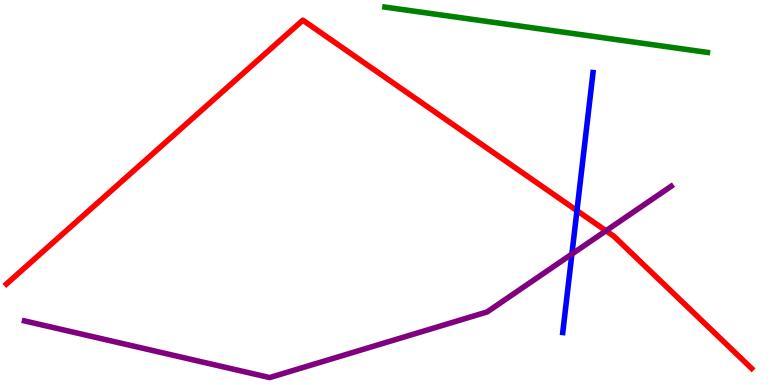[{'lines': ['blue', 'red'], 'intersections': [{'x': 7.44, 'y': 4.53}]}, {'lines': ['green', 'red'], 'intersections': []}, {'lines': ['purple', 'red'], 'intersections': [{'x': 7.82, 'y': 4.01}]}, {'lines': ['blue', 'green'], 'intersections': []}, {'lines': ['blue', 'purple'], 'intersections': [{'x': 7.38, 'y': 3.4}]}, {'lines': ['green', 'purple'], 'intersections': []}]